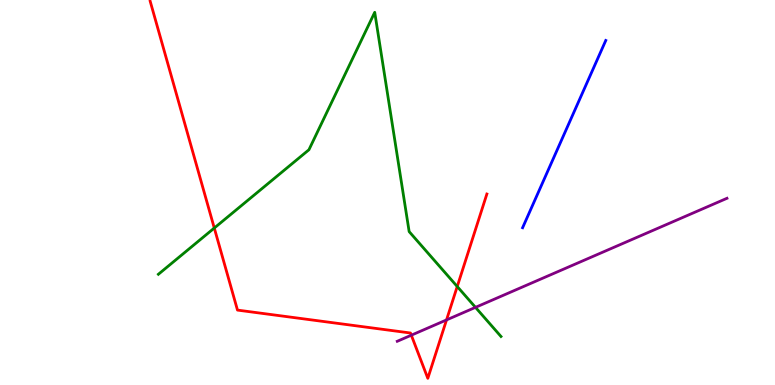[{'lines': ['blue', 'red'], 'intersections': []}, {'lines': ['green', 'red'], 'intersections': [{'x': 2.77, 'y': 4.08}, {'x': 5.9, 'y': 2.56}]}, {'lines': ['purple', 'red'], 'intersections': [{'x': 5.31, 'y': 1.29}, {'x': 5.76, 'y': 1.69}]}, {'lines': ['blue', 'green'], 'intersections': []}, {'lines': ['blue', 'purple'], 'intersections': []}, {'lines': ['green', 'purple'], 'intersections': [{'x': 6.14, 'y': 2.02}]}]